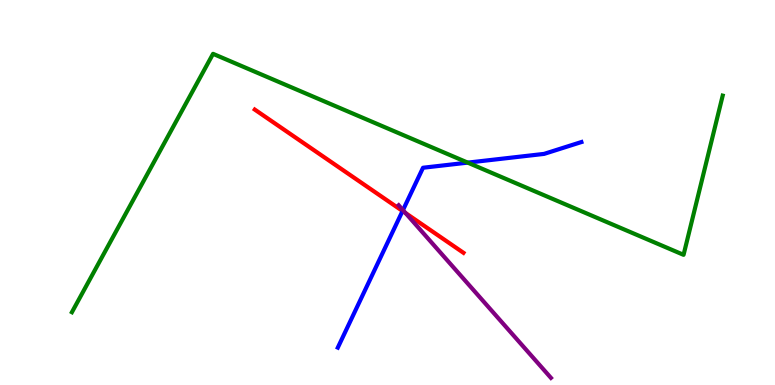[{'lines': ['blue', 'red'], 'intersections': [{'x': 5.19, 'y': 4.52}]}, {'lines': ['green', 'red'], 'intersections': []}, {'lines': ['purple', 'red'], 'intersections': [{'x': 5.23, 'y': 4.47}]}, {'lines': ['blue', 'green'], 'intersections': [{'x': 6.04, 'y': 5.78}]}, {'lines': ['blue', 'purple'], 'intersections': [{'x': 5.2, 'y': 4.54}]}, {'lines': ['green', 'purple'], 'intersections': []}]